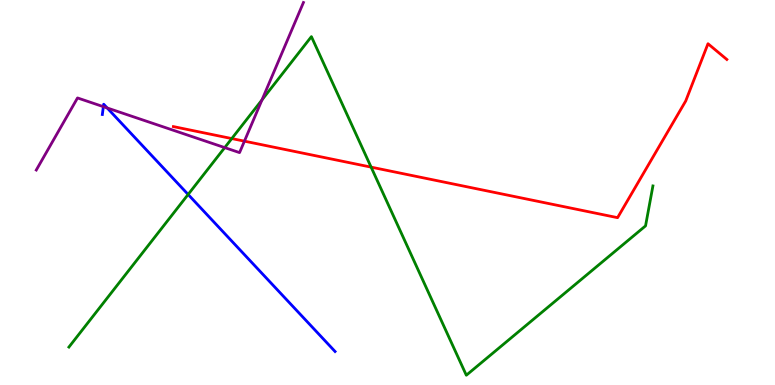[{'lines': ['blue', 'red'], 'intersections': []}, {'lines': ['green', 'red'], 'intersections': [{'x': 2.99, 'y': 6.4}, {'x': 4.79, 'y': 5.66}]}, {'lines': ['purple', 'red'], 'intersections': [{'x': 3.15, 'y': 6.33}]}, {'lines': ['blue', 'green'], 'intersections': [{'x': 2.43, 'y': 4.95}]}, {'lines': ['blue', 'purple'], 'intersections': [{'x': 1.33, 'y': 7.23}, {'x': 1.38, 'y': 7.2}]}, {'lines': ['green', 'purple'], 'intersections': [{'x': 2.9, 'y': 6.17}, {'x': 3.38, 'y': 7.41}]}]